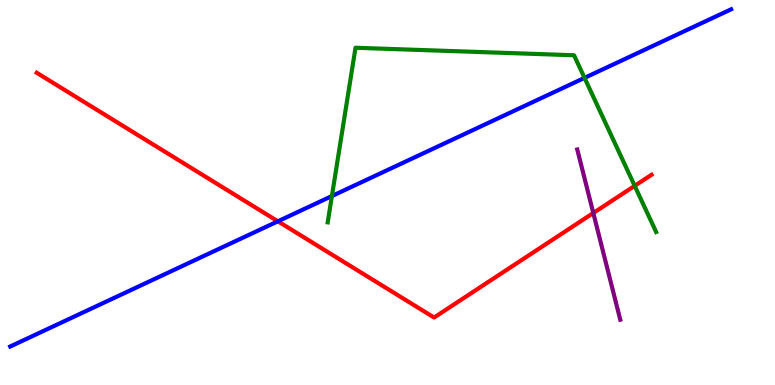[{'lines': ['blue', 'red'], 'intersections': [{'x': 3.59, 'y': 4.25}]}, {'lines': ['green', 'red'], 'intersections': [{'x': 8.19, 'y': 5.17}]}, {'lines': ['purple', 'red'], 'intersections': [{'x': 7.66, 'y': 4.47}]}, {'lines': ['blue', 'green'], 'intersections': [{'x': 4.28, 'y': 4.91}, {'x': 7.54, 'y': 7.98}]}, {'lines': ['blue', 'purple'], 'intersections': []}, {'lines': ['green', 'purple'], 'intersections': []}]